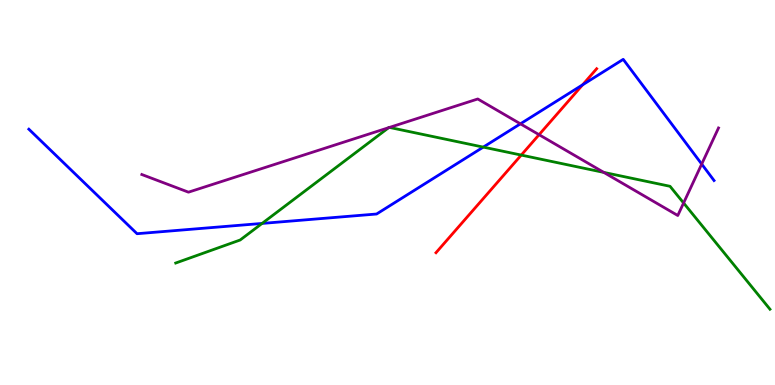[{'lines': ['blue', 'red'], 'intersections': [{'x': 7.52, 'y': 7.8}]}, {'lines': ['green', 'red'], 'intersections': [{'x': 6.73, 'y': 5.97}]}, {'lines': ['purple', 'red'], 'intersections': [{'x': 6.96, 'y': 6.5}]}, {'lines': ['blue', 'green'], 'intersections': [{'x': 3.38, 'y': 4.2}, {'x': 6.24, 'y': 6.18}]}, {'lines': ['blue', 'purple'], 'intersections': [{'x': 6.71, 'y': 6.78}, {'x': 9.05, 'y': 5.74}]}, {'lines': ['green', 'purple'], 'intersections': [{'x': 5.01, 'y': 6.68}, {'x': 5.03, 'y': 6.69}, {'x': 7.79, 'y': 5.52}, {'x': 8.82, 'y': 4.73}]}]